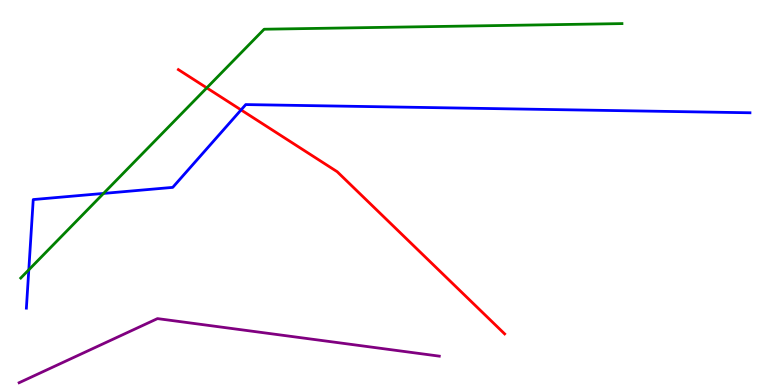[{'lines': ['blue', 'red'], 'intersections': [{'x': 3.11, 'y': 7.15}]}, {'lines': ['green', 'red'], 'intersections': [{'x': 2.67, 'y': 7.72}]}, {'lines': ['purple', 'red'], 'intersections': []}, {'lines': ['blue', 'green'], 'intersections': [{'x': 0.372, 'y': 2.99}, {'x': 1.34, 'y': 4.98}]}, {'lines': ['blue', 'purple'], 'intersections': []}, {'lines': ['green', 'purple'], 'intersections': []}]